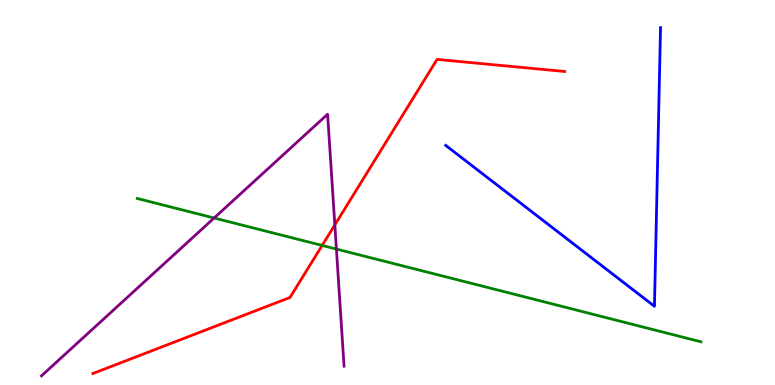[{'lines': ['blue', 'red'], 'intersections': []}, {'lines': ['green', 'red'], 'intersections': [{'x': 4.16, 'y': 3.63}]}, {'lines': ['purple', 'red'], 'intersections': [{'x': 4.32, 'y': 4.16}]}, {'lines': ['blue', 'green'], 'intersections': []}, {'lines': ['blue', 'purple'], 'intersections': []}, {'lines': ['green', 'purple'], 'intersections': [{'x': 2.76, 'y': 4.34}, {'x': 4.34, 'y': 3.53}]}]